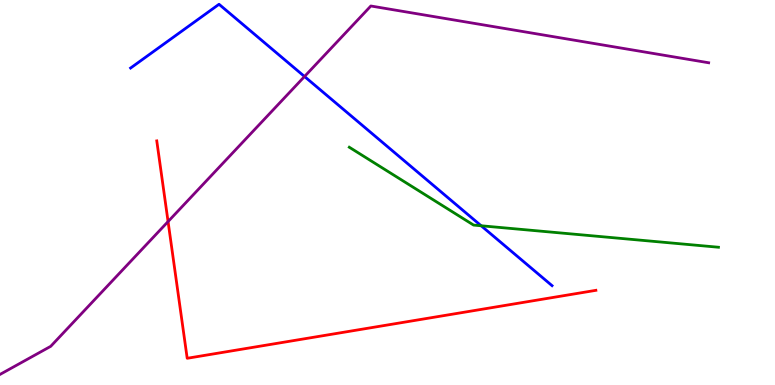[{'lines': ['blue', 'red'], 'intersections': []}, {'lines': ['green', 'red'], 'intersections': []}, {'lines': ['purple', 'red'], 'intersections': [{'x': 2.17, 'y': 4.24}]}, {'lines': ['blue', 'green'], 'intersections': [{'x': 6.21, 'y': 4.14}]}, {'lines': ['blue', 'purple'], 'intersections': [{'x': 3.93, 'y': 8.01}]}, {'lines': ['green', 'purple'], 'intersections': []}]